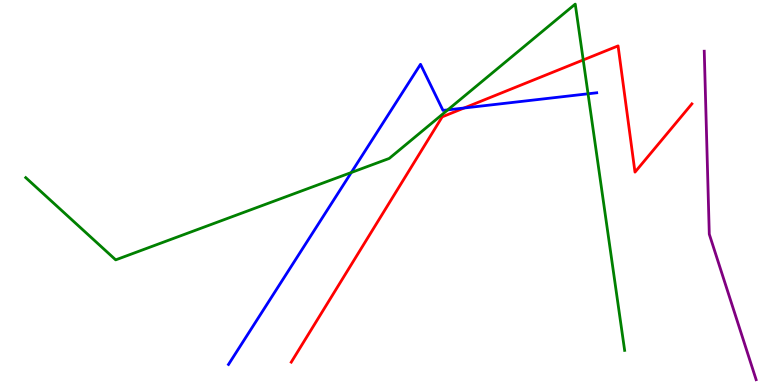[{'lines': ['blue', 'red'], 'intersections': [{'x': 5.99, 'y': 7.2}]}, {'lines': ['green', 'red'], 'intersections': [{'x': 7.53, 'y': 8.44}]}, {'lines': ['purple', 'red'], 'intersections': []}, {'lines': ['blue', 'green'], 'intersections': [{'x': 4.53, 'y': 5.52}, {'x': 5.78, 'y': 7.15}, {'x': 7.59, 'y': 7.56}]}, {'lines': ['blue', 'purple'], 'intersections': []}, {'lines': ['green', 'purple'], 'intersections': []}]